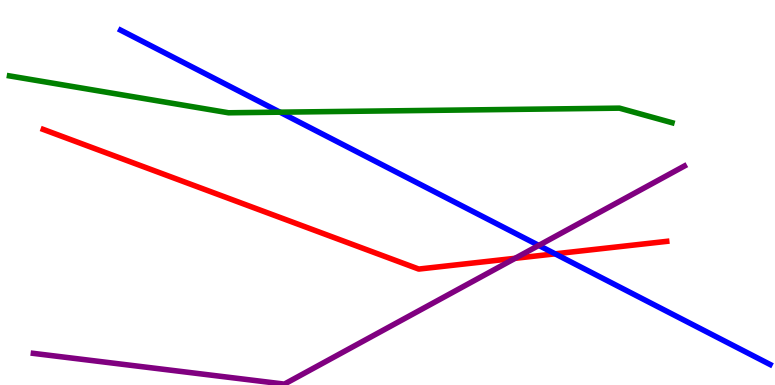[{'lines': ['blue', 'red'], 'intersections': [{'x': 7.16, 'y': 3.41}]}, {'lines': ['green', 'red'], 'intersections': []}, {'lines': ['purple', 'red'], 'intersections': [{'x': 6.65, 'y': 3.29}]}, {'lines': ['blue', 'green'], 'intersections': [{'x': 3.61, 'y': 7.09}]}, {'lines': ['blue', 'purple'], 'intersections': [{'x': 6.95, 'y': 3.63}]}, {'lines': ['green', 'purple'], 'intersections': []}]